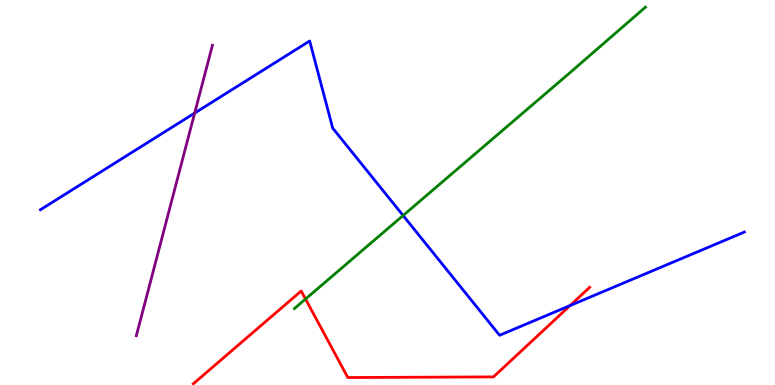[{'lines': ['blue', 'red'], 'intersections': [{'x': 7.36, 'y': 2.06}]}, {'lines': ['green', 'red'], 'intersections': [{'x': 3.94, 'y': 2.23}]}, {'lines': ['purple', 'red'], 'intersections': []}, {'lines': ['blue', 'green'], 'intersections': [{'x': 5.2, 'y': 4.4}]}, {'lines': ['blue', 'purple'], 'intersections': [{'x': 2.51, 'y': 7.06}]}, {'lines': ['green', 'purple'], 'intersections': []}]